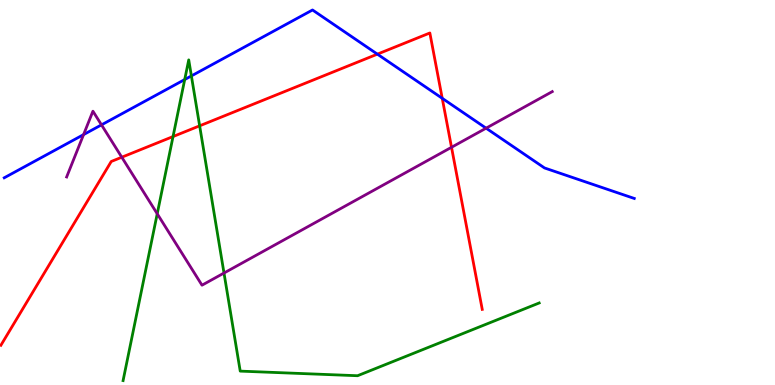[{'lines': ['blue', 'red'], 'intersections': [{'x': 4.87, 'y': 8.59}, {'x': 5.71, 'y': 7.45}]}, {'lines': ['green', 'red'], 'intersections': [{'x': 2.23, 'y': 6.45}, {'x': 2.58, 'y': 6.73}]}, {'lines': ['purple', 'red'], 'intersections': [{'x': 1.57, 'y': 5.92}, {'x': 5.83, 'y': 6.17}]}, {'lines': ['blue', 'green'], 'intersections': [{'x': 2.38, 'y': 7.93}, {'x': 2.47, 'y': 8.03}]}, {'lines': ['blue', 'purple'], 'intersections': [{'x': 1.08, 'y': 6.5}, {'x': 1.31, 'y': 6.76}, {'x': 6.27, 'y': 6.67}]}, {'lines': ['green', 'purple'], 'intersections': [{'x': 2.03, 'y': 4.45}, {'x': 2.89, 'y': 2.91}]}]